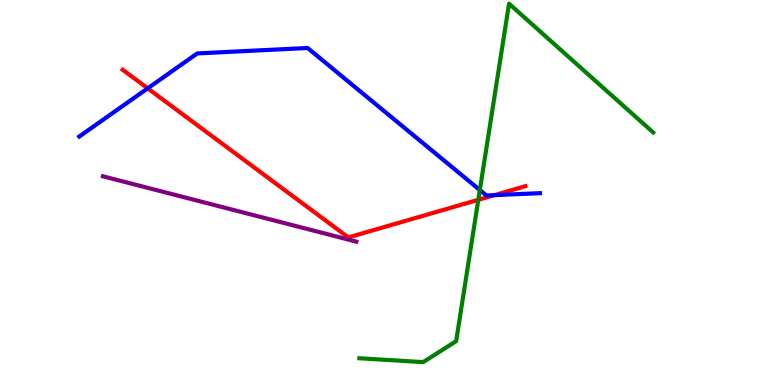[{'lines': ['blue', 'red'], 'intersections': [{'x': 1.91, 'y': 7.71}, {'x': 6.38, 'y': 4.93}]}, {'lines': ['green', 'red'], 'intersections': [{'x': 6.17, 'y': 4.81}]}, {'lines': ['purple', 'red'], 'intersections': []}, {'lines': ['blue', 'green'], 'intersections': [{'x': 6.19, 'y': 5.06}]}, {'lines': ['blue', 'purple'], 'intersections': []}, {'lines': ['green', 'purple'], 'intersections': []}]